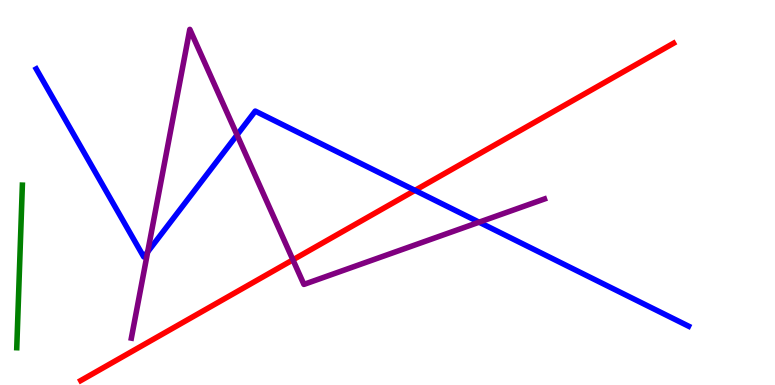[{'lines': ['blue', 'red'], 'intersections': [{'x': 5.35, 'y': 5.06}]}, {'lines': ['green', 'red'], 'intersections': []}, {'lines': ['purple', 'red'], 'intersections': [{'x': 3.78, 'y': 3.25}]}, {'lines': ['blue', 'green'], 'intersections': []}, {'lines': ['blue', 'purple'], 'intersections': [{'x': 1.91, 'y': 3.46}, {'x': 3.06, 'y': 6.5}, {'x': 6.18, 'y': 4.23}]}, {'lines': ['green', 'purple'], 'intersections': []}]